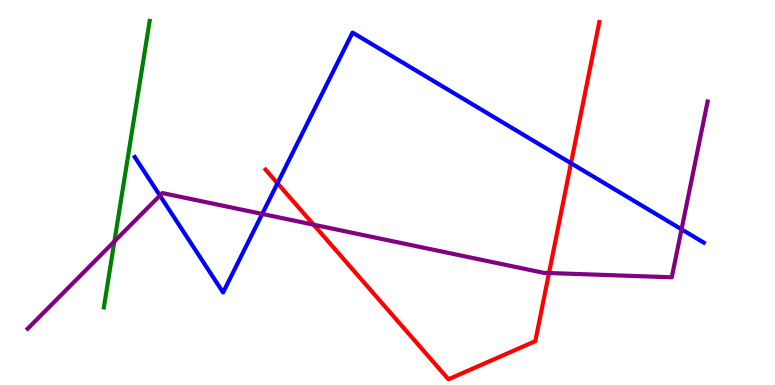[{'lines': ['blue', 'red'], 'intersections': [{'x': 3.58, 'y': 5.24}, {'x': 7.37, 'y': 5.76}]}, {'lines': ['green', 'red'], 'intersections': []}, {'lines': ['purple', 'red'], 'intersections': [{'x': 4.05, 'y': 4.16}, {'x': 7.08, 'y': 2.91}]}, {'lines': ['blue', 'green'], 'intersections': []}, {'lines': ['blue', 'purple'], 'intersections': [{'x': 2.06, 'y': 4.92}, {'x': 3.38, 'y': 4.44}, {'x': 8.79, 'y': 4.04}]}, {'lines': ['green', 'purple'], 'intersections': [{'x': 1.48, 'y': 3.73}]}]